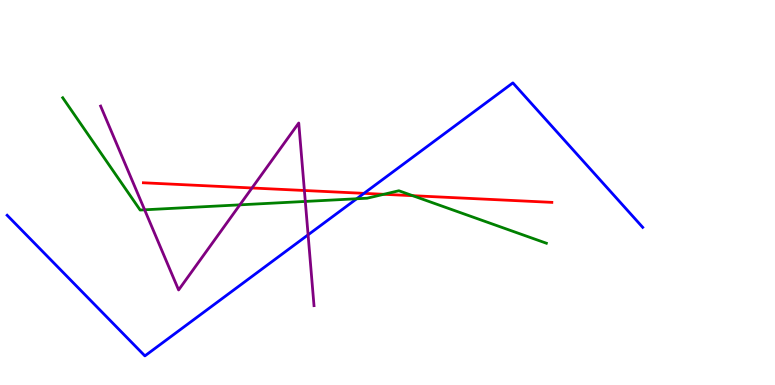[{'lines': ['blue', 'red'], 'intersections': [{'x': 4.7, 'y': 4.98}]}, {'lines': ['green', 'red'], 'intersections': [{'x': 4.95, 'y': 4.95}, {'x': 5.33, 'y': 4.92}]}, {'lines': ['purple', 'red'], 'intersections': [{'x': 3.25, 'y': 5.12}, {'x': 3.93, 'y': 5.05}]}, {'lines': ['blue', 'green'], 'intersections': [{'x': 4.6, 'y': 4.84}]}, {'lines': ['blue', 'purple'], 'intersections': [{'x': 3.98, 'y': 3.9}]}, {'lines': ['green', 'purple'], 'intersections': [{'x': 1.87, 'y': 4.55}, {'x': 3.09, 'y': 4.68}, {'x': 3.94, 'y': 4.77}]}]